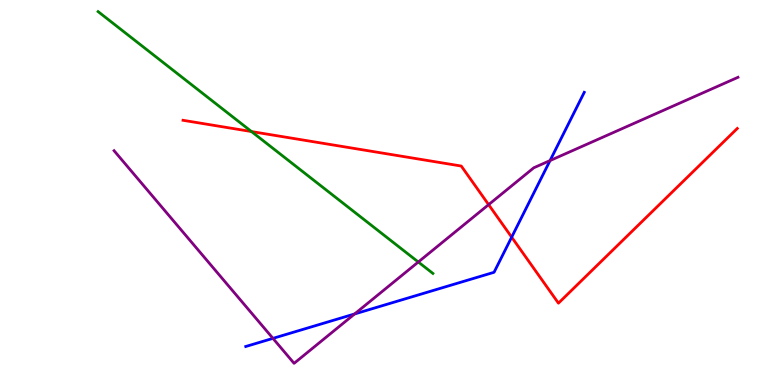[{'lines': ['blue', 'red'], 'intersections': [{'x': 6.6, 'y': 3.84}]}, {'lines': ['green', 'red'], 'intersections': [{'x': 3.24, 'y': 6.58}]}, {'lines': ['purple', 'red'], 'intersections': [{'x': 6.3, 'y': 4.68}]}, {'lines': ['blue', 'green'], 'intersections': []}, {'lines': ['blue', 'purple'], 'intersections': [{'x': 3.52, 'y': 1.21}, {'x': 4.58, 'y': 1.85}, {'x': 7.1, 'y': 5.83}]}, {'lines': ['green', 'purple'], 'intersections': [{'x': 5.4, 'y': 3.19}]}]